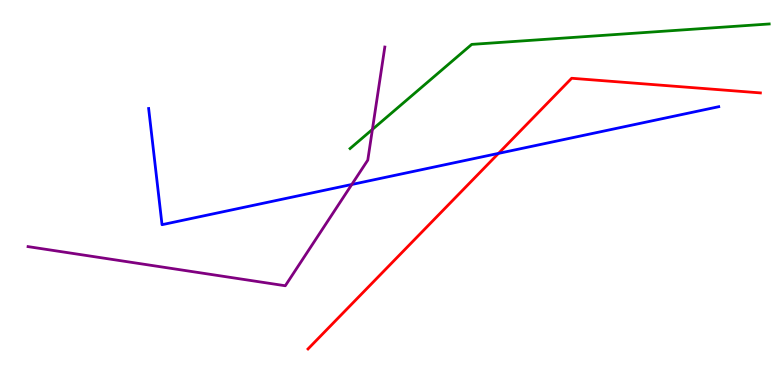[{'lines': ['blue', 'red'], 'intersections': [{'x': 6.43, 'y': 6.02}]}, {'lines': ['green', 'red'], 'intersections': []}, {'lines': ['purple', 'red'], 'intersections': []}, {'lines': ['blue', 'green'], 'intersections': []}, {'lines': ['blue', 'purple'], 'intersections': [{'x': 4.54, 'y': 5.21}]}, {'lines': ['green', 'purple'], 'intersections': [{'x': 4.81, 'y': 6.64}]}]